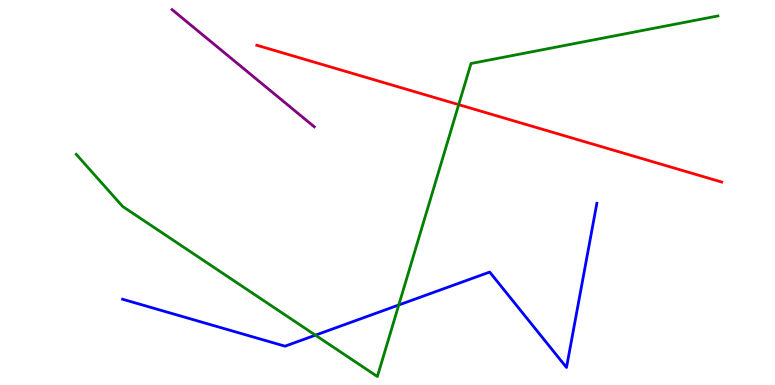[{'lines': ['blue', 'red'], 'intersections': []}, {'lines': ['green', 'red'], 'intersections': [{'x': 5.92, 'y': 7.28}]}, {'lines': ['purple', 'red'], 'intersections': []}, {'lines': ['blue', 'green'], 'intersections': [{'x': 4.07, 'y': 1.29}, {'x': 5.15, 'y': 2.08}]}, {'lines': ['blue', 'purple'], 'intersections': []}, {'lines': ['green', 'purple'], 'intersections': []}]